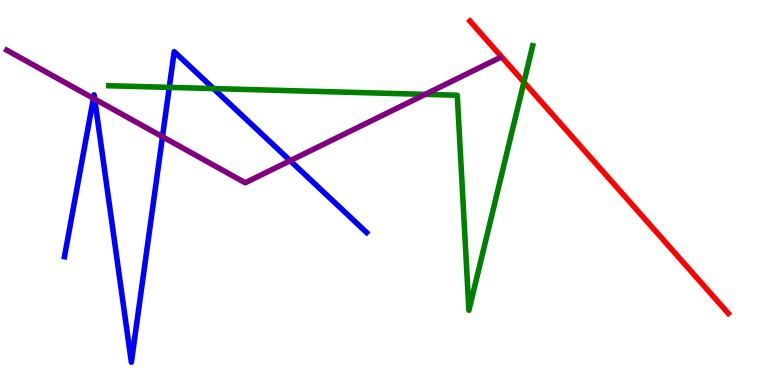[{'lines': ['blue', 'red'], 'intersections': []}, {'lines': ['green', 'red'], 'intersections': [{'x': 6.76, 'y': 7.87}]}, {'lines': ['purple', 'red'], 'intersections': []}, {'lines': ['blue', 'green'], 'intersections': [{'x': 2.18, 'y': 7.73}, {'x': 2.75, 'y': 7.7}]}, {'lines': ['blue', 'purple'], 'intersections': [{'x': 1.21, 'y': 7.45}, {'x': 1.22, 'y': 7.43}, {'x': 2.1, 'y': 6.45}, {'x': 3.74, 'y': 5.83}]}, {'lines': ['green', 'purple'], 'intersections': [{'x': 5.49, 'y': 7.55}]}]